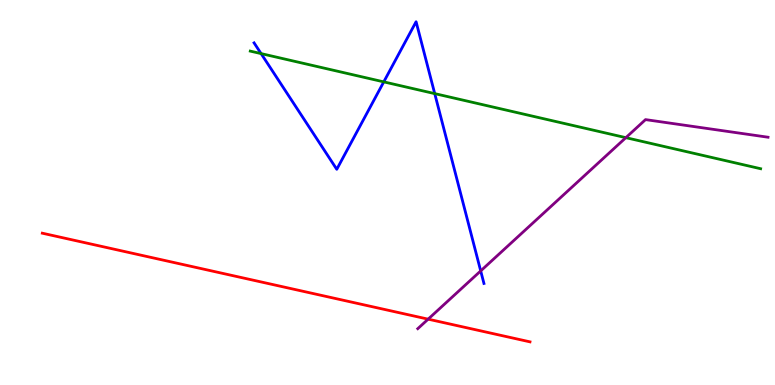[{'lines': ['blue', 'red'], 'intersections': []}, {'lines': ['green', 'red'], 'intersections': []}, {'lines': ['purple', 'red'], 'intersections': [{'x': 5.52, 'y': 1.71}]}, {'lines': ['blue', 'green'], 'intersections': [{'x': 3.37, 'y': 8.61}, {'x': 4.95, 'y': 7.87}, {'x': 5.61, 'y': 7.57}]}, {'lines': ['blue', 'purple'], 'intersections': [{'x': 6.2, 'y': 2.96}]}, {'lines': ['green', 'purple'], 'intersections': [{'x': 8.08, 'y': 6.42}]}]